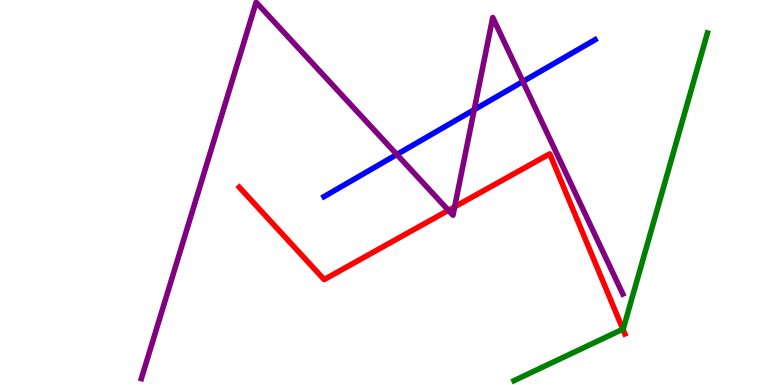[{'lines': ['blue', 'red'], 'intersections': []}, {'lines': ['green', 'red'], 'intersections': [{'x': 8.04, 'y': 1.45}]}, {'lines': ['purple', 'red'], 'intersections': [{'x': 5.79, 'y': 4.54}, {'x': 5.87, 'y': 4.63}]}, {'lines': ['blue', 'green'], 'intersections': []}, {'lines': ['blue', 'purple'], 'intersections': [{'x': 5.12, 'y': 5.99}, {'x': 6.12, 'y': 7.15}, {'x': 6.75, 'y': 7.88}]}, {'lines': ['green', 'purple'], 'intersections': []}]